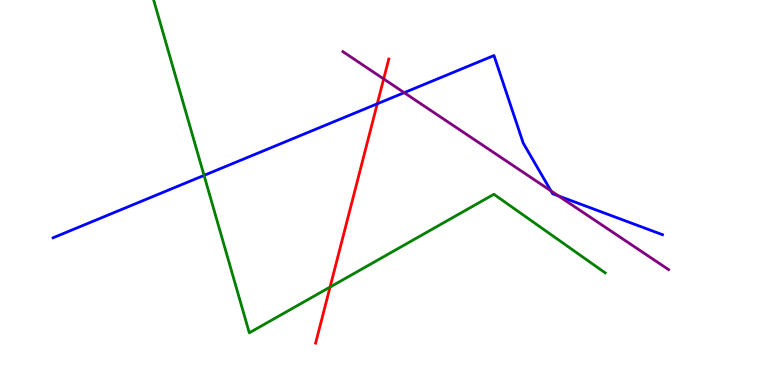[{'lines': ['blue', 'red'], 'intersections': [{'x': 4.87, 'y': 7.3}]}, {'lines': ['green', 'red'], 'intersections': [{'x': 4.26, 'y': 2.54}]}, {'lines': ['purple', 'red'], 'intersections': [{'x': 4.95, 'y': 7.95}]}, {'lines': ['blue', 'green'], 'intersections': [{'x': 2.63, 'y': 5.44}]}, {'lines': ['blue', 'purple'], 'intersections': [{'x': 5.22, 'y': 7.59}, {'x': 7.11, 'y': 5.04}, {'x': 7.21, 'y': 4.91}]}, {'lines': ['green', 'purple'], 'intersections': []}]